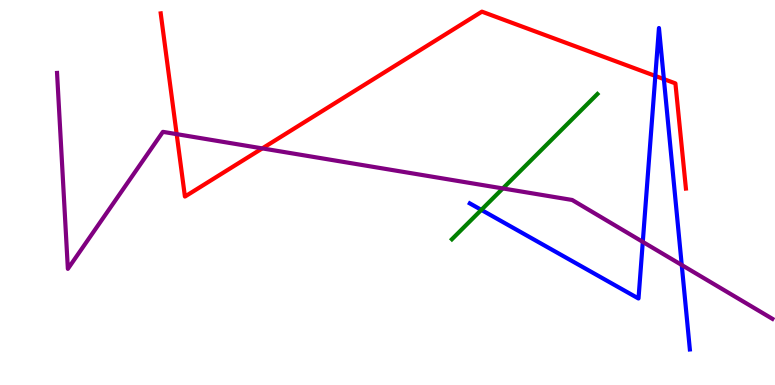[{'lines': ['blue', 'red'], 'intersections': [{'x': 8.46, 'y': 8.03}, {'x': 8.57, 'y': 7.95}]}, {'lines': ['green', 'red'], 'intersections': []}, {'lines': ['purple', 'red'], 'intersections': [{'x': 2.28, 'y': 6.52}, {'x': 3.38, 'y': 6.15}]}, {'lines': ['blue', 'green'], 'intersections': [{'x': 6.21, 'y': 4.55}]}, {'lines': ['blue', 'purple'], 'intersections': [{'x': 8.29, 'y': 3.72}, {'x': 8.8, 'y': 3.12}]}, {'lines': ['green', 'purple'], 'intersections': [{'x': 6.49, 'y': 5.11}]}]